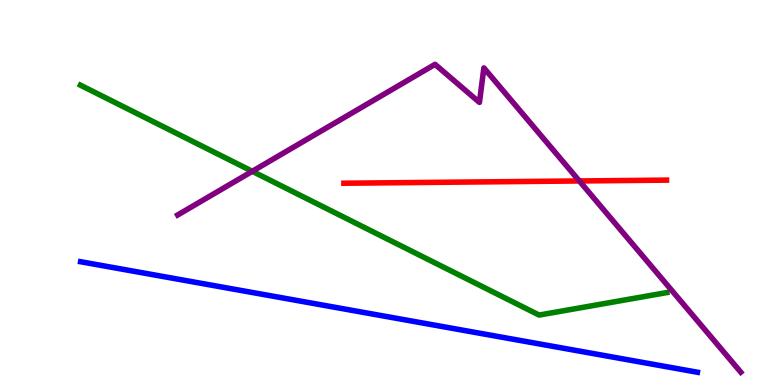[{'lines': ['blue', 'red'], 'intersections': []}, {'lines': ['green', 'red'], 'intersections': []}, {'lines': ['purple', 'red'], 'intersections': [{'x': 7.48, 'y': 5.3}]}, {'lines': ['blue', 'green'], 'intersections': []}, {'lines': ['blue', 'purple'], 'intersections': []}, {'lines': ['green', 'purple'], 'intersections': [{'x': 3.26, 'y': 5.55}]}]